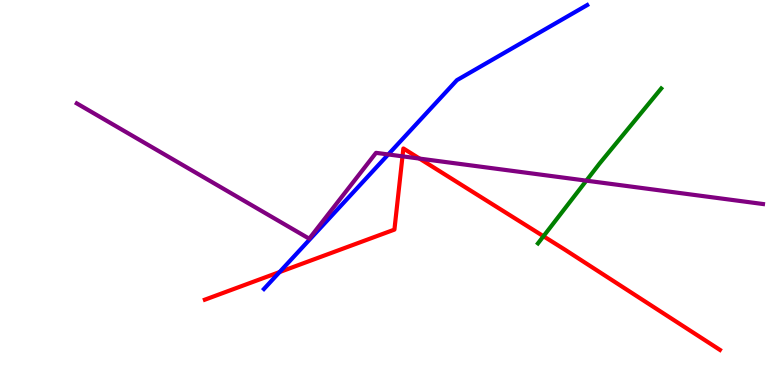[{'lines': ['blue', 'red'], 'intersections': [{'x': 3.61, 'y': 2.93}]}, {'lines': ['green', 'red'], 'intersections': [{'x': 7.01, 'y': 3.86}]}, {'lines': ['purple', 'red'], 'intersections': [{'x': 5.19, 'y': 5.94}, {'x': 5.41, 'y': 5.88}]}, {'lines': ['blue', 'green'], 'intersections': []}, {'lines': ['blue', 'purple'], 'intersections': [{'x': 5.01, 'y': 5.99}]}, {'lines': ['green', 'purple'], 'intersections': [{'x': 7.57, 'y': 5.31}]}]